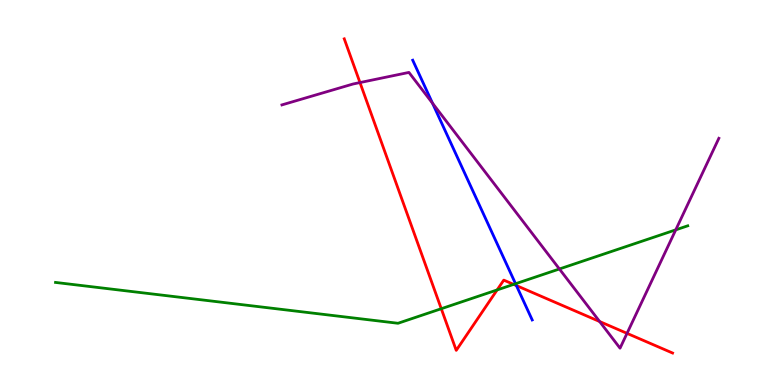[{'lines': ['blue', 'red'], 'intersections': [{'x': 6.66, 'y': 2.58}]}, {'lines': ['green', 'red'], 'intersections': [{'x': 5.69, 'y': 1.98}, {'x': 6.41, 'y': 2.47}, {'x': 6.63, 'y': 2.61}]}, {'lines': ['purple', 'red'], 'intersections': [{'x': 4.64, 'y': 7.86}, {'x': 7.74, 'y': 1.65}, {'x': 8.09, 'y': 1.34}]}, {'lines': ['blue', 'green'], 'intersections': [{'x': 6.65, 'y': 2.63}]}, {'lines': ['blue', 'purple'], 'intersections': [{'x': 5.58, 'y': 7.32}]}, {'lines': ['green', 'purple'], 'intersections': [{'x': 7.22, 'y': 3.01}, {'x': 8.72, 'y': 4.03}]}]